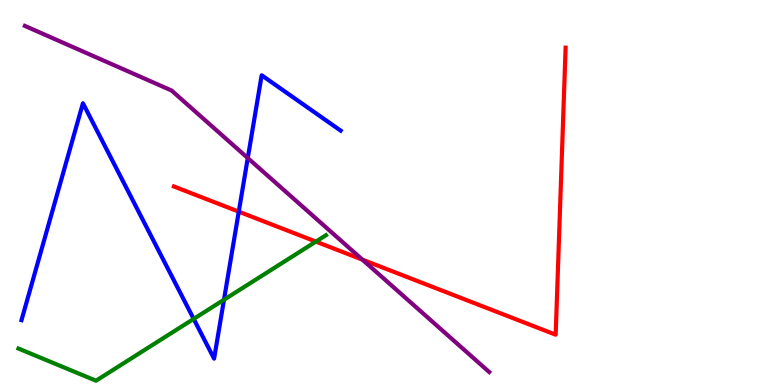[{'lines': ['blue', 'red'], 'intersections': [{'x': 3.08, 'y': 4.5}]}, {'lines': ['green', 'red'], 'intersections': [{'x': 4.08, 'y': 3.72}]}, {'lines': ['purple', 'red'], 'intersections': [{'x': 4.68, 'y': 3.26}]}, {'lines': ['blue', 'green'], 'intersections': [{'x': 2.5, 'y': 1.72}, {'x': 2.89, 'y': 2.21}]}, {'lines': ['blue', 'purple'], 'intersections': [{'x': 3.2, 'y': 5.89}]}, {'lines': ['green', 'purple'], 'intersections': []}]